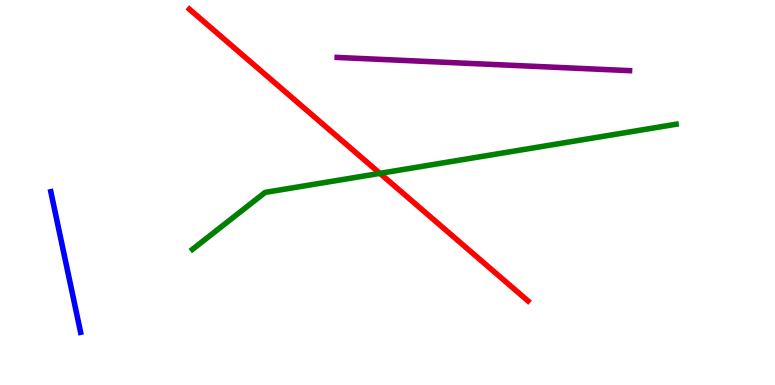[{'lines': ['blue', 'red'], 'intersections': []}, {'lines': ['green', 'red'], 'intersections': [{'x': 4.9, 'y': 5.5}]}, {'lines': ['purple', 'red'], 'intersections': []}, {'lines': ['blue', 'green'], 'intersections': []}, {'lines': ['blue', 'purple'], 'intersections': []}, {'lines': ['green', 'purple'], 'intersections': []}]